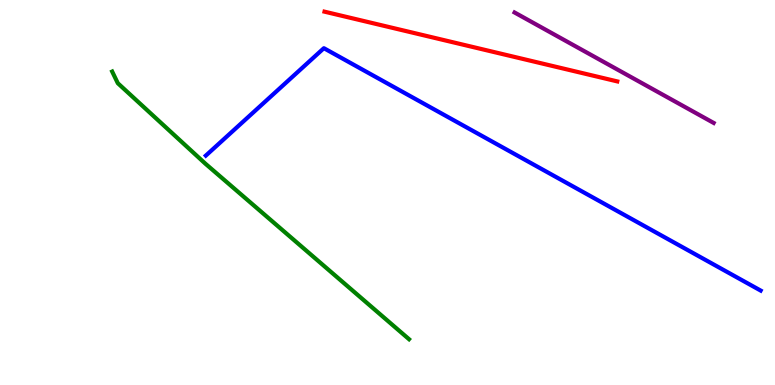[{'lines': ['blue', 'red'], 'intersections': []}, {'lines': ['green', 'red'], 'intersections': []}, {'lines': ['purple', 'red'], 'intersections': []}, {'lines': ['blue', 'green'], 'intersections': []}, {'lines': ['blue', 'purple'], 'intersections': []}, {'lines': ['green', 'purple'], 'intersections': []}]